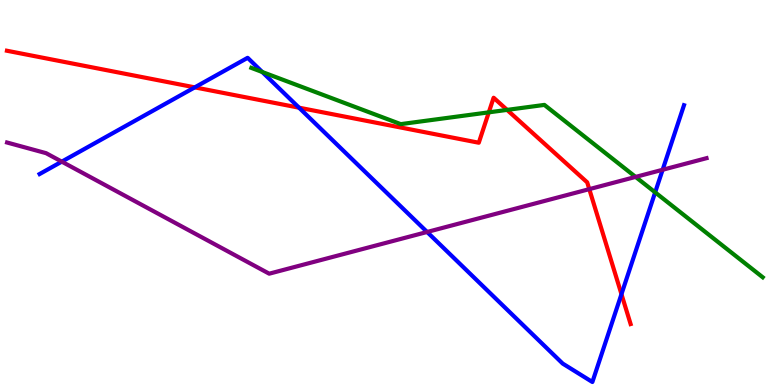[{'lines': ['blue', 'red'], 'intersections': [{'x': 2.51, 'y': 7.73}, {'x': 3.86, 'y': 7.2}, {'x': 8.02, 'y': 2.36}]}, {'lines': ['green', 'red'], 'intersections': [{'x': 6.31, 'y': 7.08}, {'x': 6.54, 'y': 7.15}]}, {'lines': ['purple', 'red'], 'intersections': [{'x': 7.6, 'y': 5.09}]}, {'lines': ['blue', 'green'], 'intersections': [{'x': 3.38, 'y': 8.13}, {'x': 8.45, 'y': 5.0}]}, {'lines': ['blue', 'purple'], 'intersections': [{'x': 0.797, 'y': 5.8}, {'x': 5.51, 'y': 3.97}, {'x': 8.55, 'y': 5.59}]}, {'lines': ['green', 'purple'], 'intersections': [{'x': 8.2, 'y': 5.4}]}]